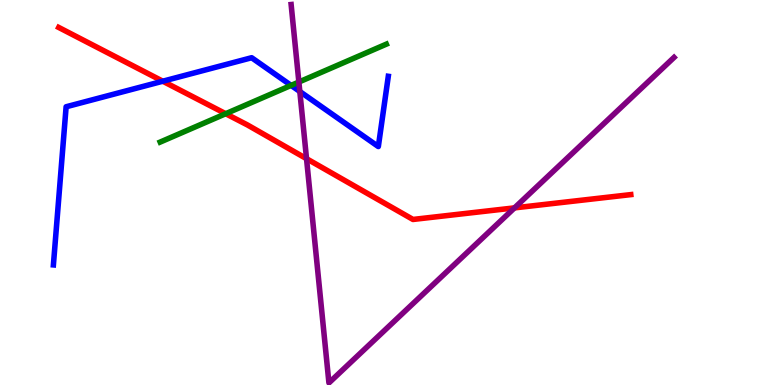[{'lines': ['blue', 'red'], 'intersections': [{'x': 2.1, 'y': 7.89}]}, {'lines': ['green', 'red'], 'intersections': [{'x': 2.91, 'y': 7.05}]}, {'lines': ['purple', 'red'], 'intersections': [{'x': 3.96, 'y': 5.88}, {'x': 6.64, 'y': 4.6}]}, {'lines': ['blue', 'green'], 'intersections': [{'x': 3.76, 'y': 7.78}]}, {'lines': ['blue', 'purple'], 'intersections': [{'x': 3.87, 'y': 7.62}]}, {'lines': ['green', 'purple'], 'intersections': [{'x': 3.86, 'y': 7.87}]}]